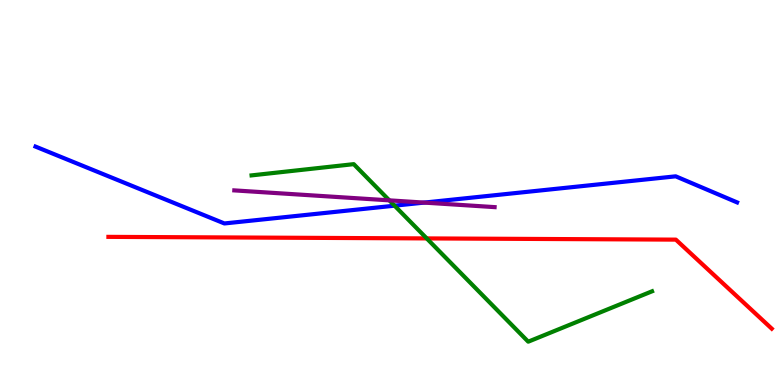[{'lines': ['blue', 'red'], 'intersections': []}, {'lines': ['green', 'red'], 'intersections': [{'x': 5.51, 'y': 3.81}]}, {'lines': ['purple', 'red'], 'intersections': []}, {'lines': ['blue', 'green'], 'intersections': [{'x': 5.09, 'y': 4.66}]}, {'lines': ['blue', 'purple'], 'intersections': [{'x': 5.47, 'y': 4.74}]}, {'lines': ['green', 'purple'], 'intersections': [{'x': 5.02, 'y': 4.8}]}]